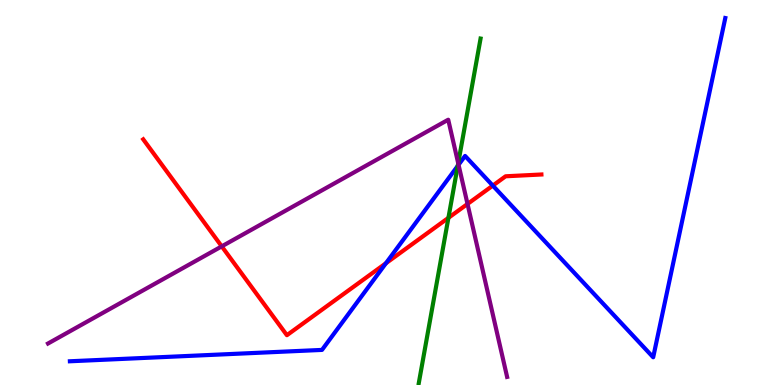[{'lines': ['blue', 'red'], 'intersections': [{'x': 4.98, 'y': 3.16}, {'x': 6.36, 'y': 5.18}]}, {'lines': ['green', 'red'], 'intersections': [{'x': 5.79, 'y': 4.34}]}, {'lines': ['purple', 'red'], 'intersections': [{'x': 2.86, 'y': 3.6}, {'x': 6.03, 'y': 4.7}]}, {'lines': ['blue', 'green'], 'intersections': [{'x': 5.91, 'y': 5.69}]}, {'lines': ['blue', 'purple'], 'intersections': [{'x': 5.92, 'y': 5.72}]}, {'lines': ['green', 'purple'], 'intersections': [{'x': 5.91, 'y': 5.76}]}]